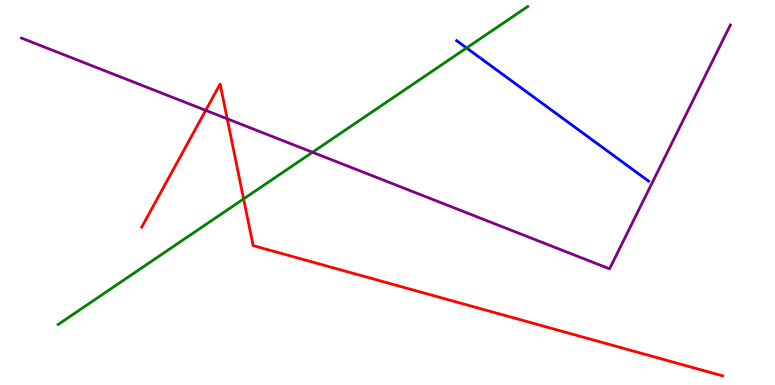[{'lines': ['blue', 'red'], 'intersections': []}, {'lines': ['green', 'red'], 'intersections': [{'x': 3.14, 'y': 4.83}]}, {'lines': ['purple', 'red'], 'intersections': [{'x': 2.65, 'y': 7.13}, {'x': 2.93, 'y': 6.91}]}, {'lines': ['blue', 'green'], 'intersections': [{'x': 6.02, 'y': 8.75}]}, {'lines': ['blue', 'purple'], 'intersections': []}, {'lines': ['green', 'purple'], 'intersections': [{'x': 4.03, 'y': 6.05}]}]